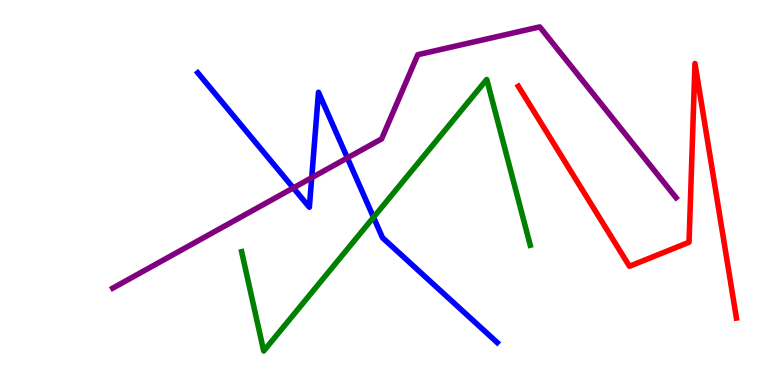[{'lines': ['blue', 'red'], 'intersections': []}, {'lines': ['green', 'red'], 'intersections': []}, {'lines': ['purple', 'red'], 'intersections': []}, {'lines': ['blue', 'green'], 'intersections': [{'x': 4.82, 'y': 4.36}]}, {'lines': ['blue', 'purple'], 'intersections': [{'x': 3.78, 'y': 5.12}, {'x': 4.02, 'y': 5.38}, {'x': 4.48, 'y': 5.9}]}, {'lines': ['green', 'purple'], 'intersections': []}]